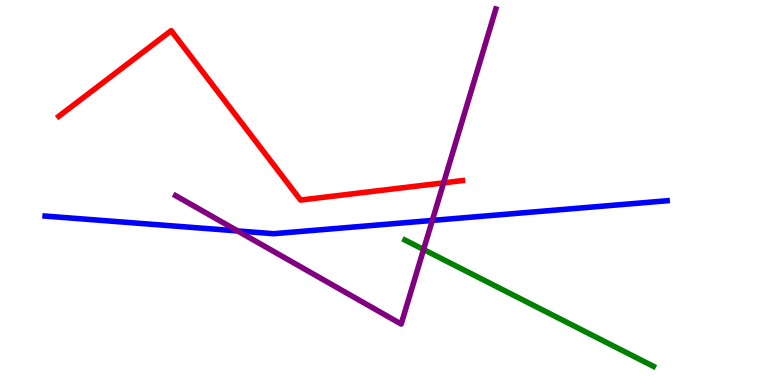[{'lines': ['blue', 'red'], 'intersections': []}, {'lines': ['green', 'red'], 'intersections': []}, {'lines': ['purple', 'red'], 'intersections': [{'x': 5.72, 'y': 5.25}]}, {'lines': ['blue', 'green'], 'intersections': []}, {'lines': ['blue', 'purple'], 'intersections': [{'x': 3.07, 'y': 4.0}, {'x': 5.58, 'y': 4.27}]}, {'lines': ['green', 'purple'], 'intersections': [{'x': 5.47, 'y': 3.52}]}]